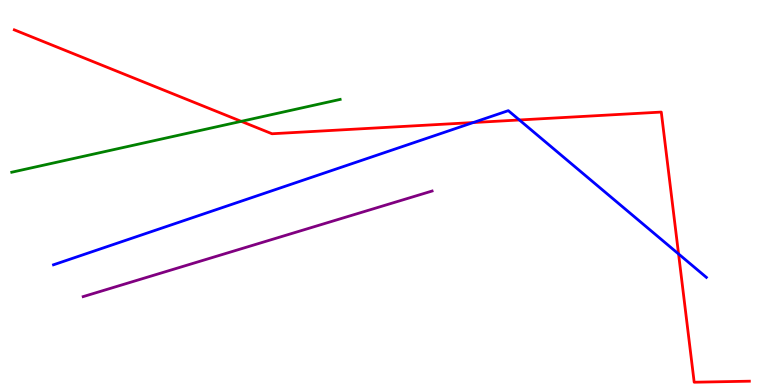[{'lines': ['blue', 'red'], 'intersections': [{'x': 6.11, 'y': 6.82}, {'x': 6.7, 'y': 6.88}, {'x': 8.76, 'y': 3.4}]}, {'lines': ['green', 'red'], 'intersections': [{'x': 3.11, 'y': 6.85}]}, {'lines': ['purple', 'red'], 'intersections': []}, {'lines': ['blue', 'green'], 'intersections': []}, {'lines': ['blue', 'purple'], 'intersections': []}, {'lines': ['green', 'purple'], 'intersections': []}]